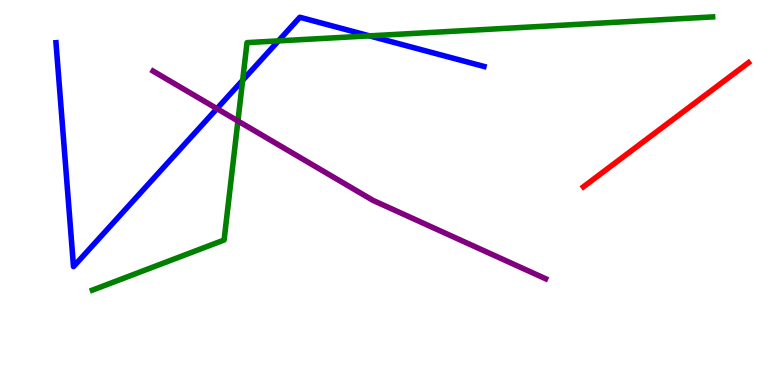[{'lines': ['blue', 'red'], 'intersections': []}, {'lines': ['green', 'red'], 'intersections': []}, {'lines': ['purple', 'red'], 'intersections': []}, {'lines': ['blue', 'green'], 'intersections': [{'x': 3.13, 'y': 7.91}, {'x': 3.59, 'y': 8.94}, {'x': 4.77, 'y': 9.07}]}, {'lines': ['blue', 'purple'], 'intersections': [{'x': 2.8, 'y': 7.18}]}, {'lines': ['green', 'purple'], 'intersections': [{'x': 3.07, 'y': 6.86}]}]